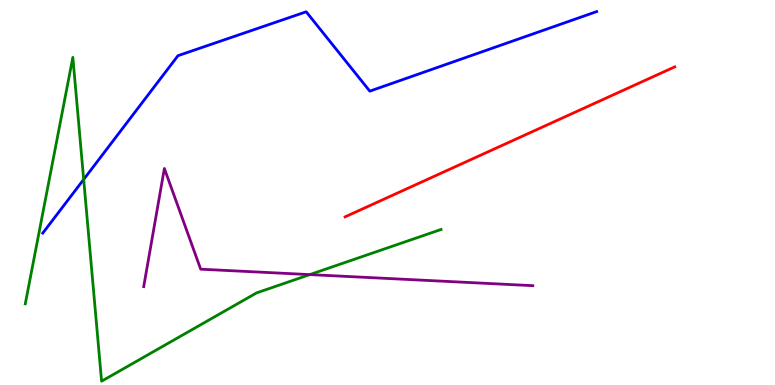[{'lines': ['blue', 'red'], 'intersections': []}, {'lines': ['green', 'red'], 'intersections': []}, {'lines': ['purple', 'red'], 'intersections': []}, {'lines': ['blue', 'green'], 'intersections': [{'x': 1.08, 'y': 5.34}]}, {'lines': ['blue', 'purple'], 'intersections': []}, {'lines': ['green', 'purple'], 'intersections': [{'x': 4.0, 'y': 2.87}]}]